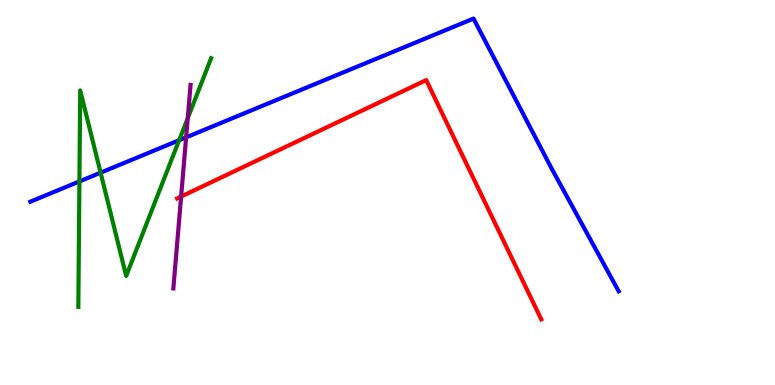[{'lines': ['blue', 'red'], 'intersections': []}, {'lines': ['green', 'red'], 'intersections': []}, {'lines': ['purple', 'red'], 'intersections': [{'x': 2.34, 'y': 4.9}]}, {'lines': ['blue', 'green'], 'intersections': [{'x': 1.02, 'y': 5.29}, {'x': 1.3, 'y': 5.51}, {'x': 2.31, 'y': 6.36}]}, {'lines': ['blue', 'purple'], 'intersections': [{'x': 2.4, 'y': 6.43}]}, {'lines': ['green', 'purple'], 'intersections': [{'x': 2.42, 'y': 6.93}]}]